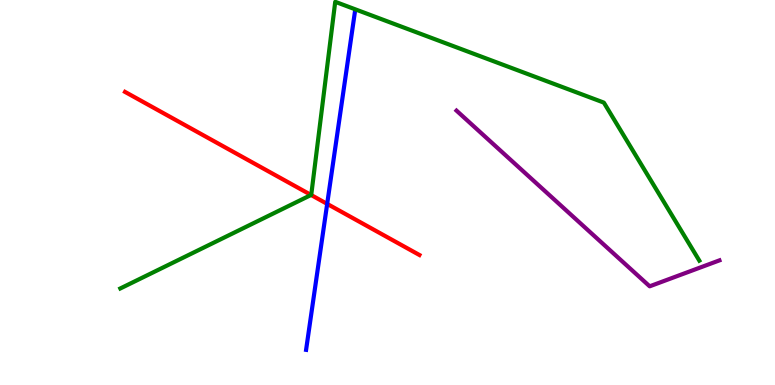[{'lines': ['blue', 'red'], 'intersections': [{'x': 4.22, 'y': 4.7}]}, {'lines': ['green', 'red'], 'intersections': [{'x': 4.01, 'y': 4.94}]}, {'lines': ['purple', 'red'], 'intersections': []}, {'lines': ['blue', 'green'], 'intersections': []}, {'lines': ['blue', 'purple'], 'intersections': []}, {'lines': ['green', 'purple'], 'intersections': []}]